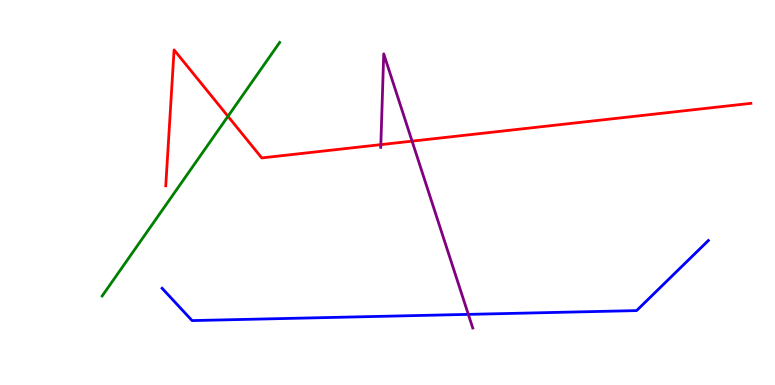[{'lines': ['blue', 'red'], 'intersections': []}, {'lines': ['green', 'red'], 'intersections': [{'x': 2.94, 'y': 6.98}]}, {'lines': ['purple', 'red'], 'intersections': [{'x': 4.91, 'y': 6.24}, {'x': 5.32, 'y': 6.33}]}, {'lines': ['blue', 'green'], 'intersections': []}, {'lines': ['blue', 'purple'], 'intersections': [{'x': 6.04, 'y': 1.83}]}, {'lines': ['green', 'purple'], 'intersections': []}]